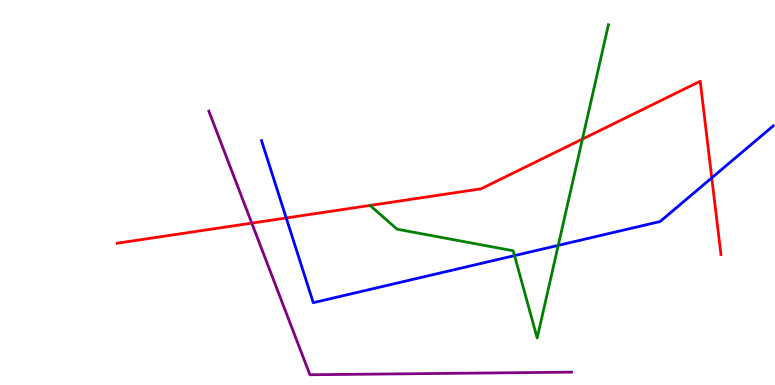[{'lines': ['blue', 'red'], 'intersections': [{'x': 3.69, 'y': 4.34}, {'x': 9.18, 'y': 5.38}]}, {'lines': ['green', 'red'], 'intersections': [{'x': 7.52, 'y': 6.39}]}, {'lines': ['purple', 'red'], 'intersections': [{'x': 3.25, 'y': 4.21}]}, {'lines': ['blue', 'green'], 'intersections': [{'x': 6.64, 'y': 3.36}, {'x': 7.2, 'y': 3.63}]}, {'lines': ['blue', 'purple'], 'intersections': []}, {'lines': ['green', 'purple'], 'intersections': []}]